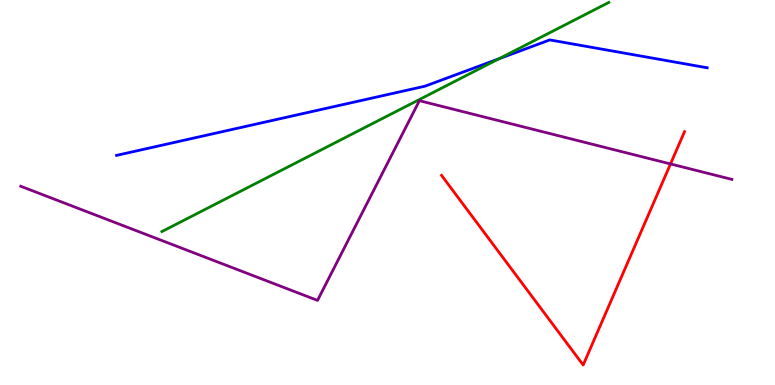[{'lines': ['blue', 'red'], 'intersections': []}, {'lines': ['green', 'red'], 'intersections': []}, {'lines': ['purple', 'red'], 'intersections': [{'x': 8.65, 'y': 5.74}]}, {'lines': ['blue', 'green'], 'intersections': [{'x': 6.44, 'y': 8.47}]}, {'lines': ['blue', 'purple'], 'intersections': []}, {'lines': ['green', 'purple'], 'intersections': []}]